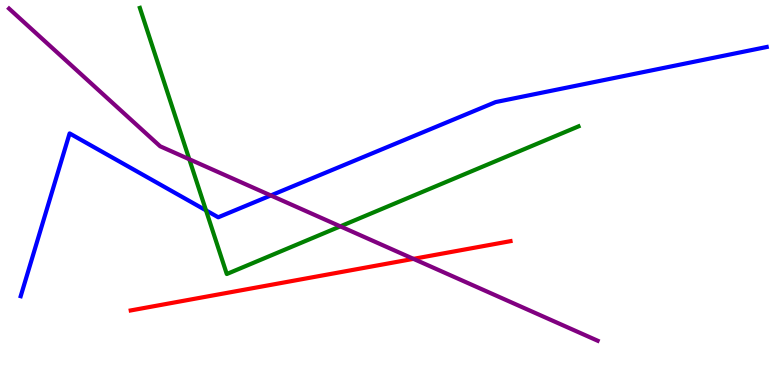[{'lines': ['blue', 'red'], 'intersections': []}, {'lines': ['green', 'red'], 'intersections': []}, {'lines': ['purple', 'red'], 'intersections': [{'x': 5.33, 'y': 3.28}]}, {'lines': ['blue', 'green'], 'intersections': [{'x': 2.66, 'y': 4.54}]}, {'lines': ['blue', 'purple'], 'intersections': [{'x': 3.49, 'y': 4.92}]}, {'lines': ['green', 'purple'], 'intersections': [{'x': 2.44, 'y': 5.86}, {'x': 4.39, 'y': 4.12}]}]